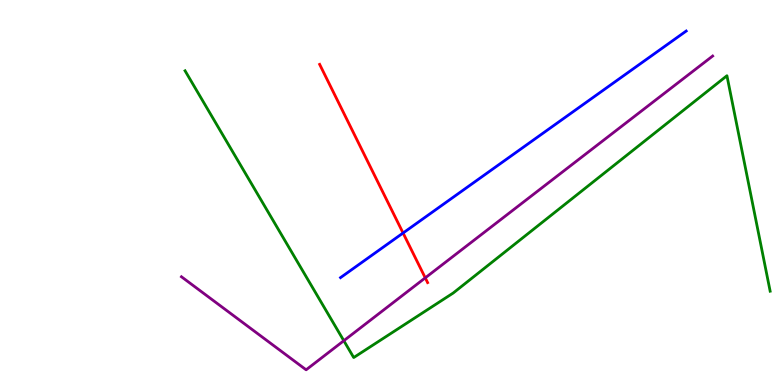[{'lines': ['blue', 'red'], 'intersections': [{'x': 5.2, 'y': 3.95}]}, {'lines': ['green', 'red'], 'intersections': []}, {'lines': ['purple', 'red'], 'intersections': [{'x': 5.49, 'y': 2.78}]}, {'lines': ['blue', 'green'], 'intersections': []}, {'lines': ['blue', 'purple'], 'intersections': []}, {'lines': ['green', 'purple'], 'intersections': [{'x': 4.44, 'y': 1.15}]}]